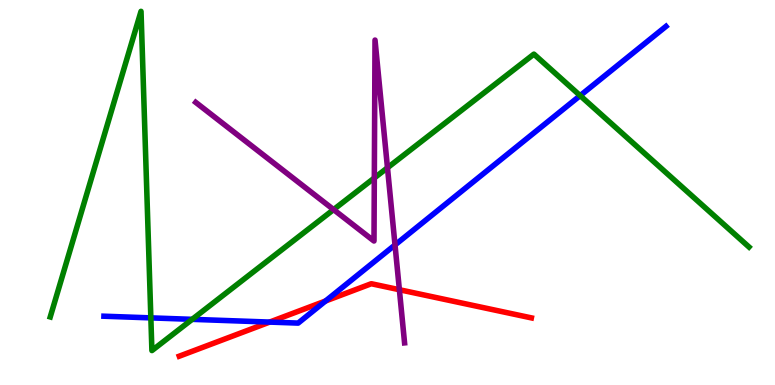[{'lines': ['blue', 'red'], 'intersections': [{'x': 3.48, 'y': 1.63}, {'x': 4.2, 'y': 2.18}]}, {'lines': ['green', 'red'], 'intersections': []}, {'lines': ['purple', 'red'], 'intersections': [{'x': 5.15, 'y': 2.47}]}, {'lines': ['blue', 'green'], 'intersections': [{'x': 1.95, 'y': 1.74}, {'x': 2.48, 'y': 1.71}, {'x': 7.49, 'y': 7.52}]}, {'lines': ['blue', 'purple'], 'intersections': [{'x': 5.1, 'y': 3.64}]}, {'lines': ['green', 'purple'], 'intersections': [{'x': 4.3, 'y': 4.56}, {'x': 4.83, 'y': 5.38}, {'x': 5.0, 'y': 5.64}]}]